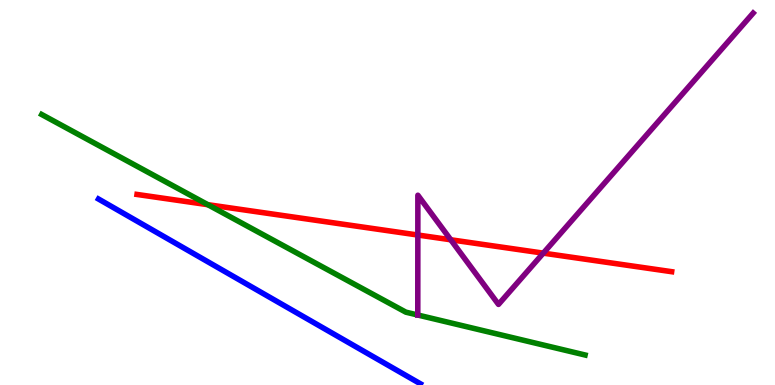[{'lines': ['blue', 'red'], 'intersections': []}, {'lines': ['green', 'red'], 'intersections': [{'x': 2.68, 'y': 4.68}]}, {'lines': ['purple', 'red'], 'intersections': [{'x': 5.39, 'y': 3.9}, {'x': 5.82, 'y': 3.77}, {'x': 7.01, 'y': 3.42}]}, {'lines': ['blue', 'green'], 'intersections': []}, {'lines': ['blue', 'purple'], 'intersections': []}, {'lines': ['green', 'purple'], 'intersections': [{'x': 5.39, 'y': 1.82}]}]